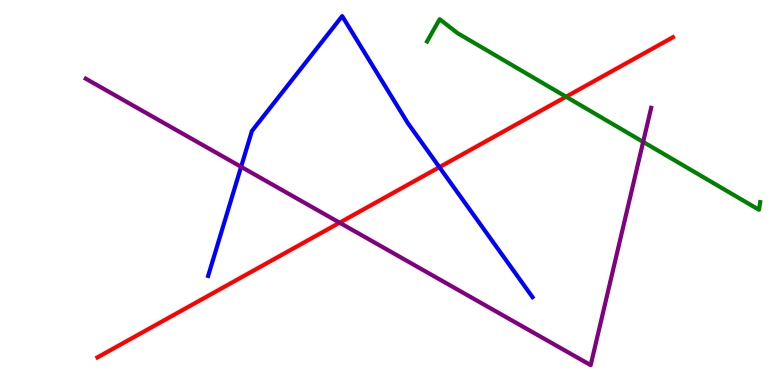[{'lines': ['blue', 'red'], 'intersections': [{'x': 5.67, 'y': 5.66}]}, {'lines': ['green', 'red'], 'intersections': [{'x': 7.3, 'y': 7.49}]}, {'lines': ['purple', 'red'], 'intersections': [{'x': 4.38, 'y': 4.22}]}, {'lines': ['blue', 'green'], 'intersections': []}, {'lines': ['blue', 'purple'], 'intersections': [{'x': 3.11, 'y': 5.67}]}, {'lines': ['green', 'purple'], 'intersections': [{'x': 8.3, 'y': 6.31}]}]